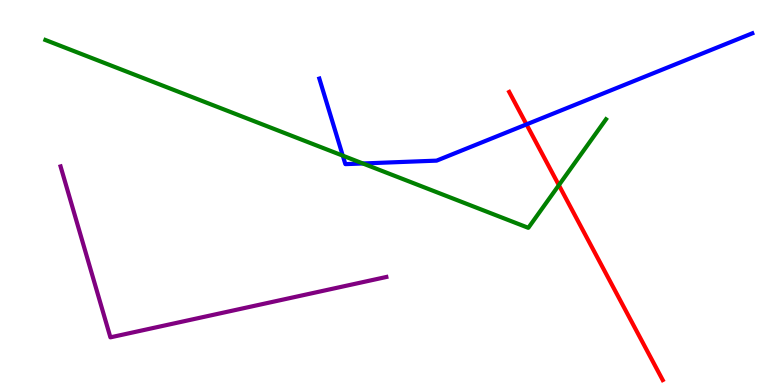[{'lines': ['blue', 'red'], 'intersections': [{'x': 6.79, 'y': 6.77}]}, {'lines': ['green', 'red'], 'intersections': [{'x': 7.21, 'y': 5.19}]}, {'lines': ['purple', 'red'], 'intersections': []}, {'lines': ['blue', 'green'], 'intersections': [{'x': 4.42, 'y': 5.96}, {'x': 4.68, 'y': 5.75}]}, {'lines': ['blue', 'purple'], 'intersections': []}, {'lines': ['green', 'purple'], 'intersections': []}]